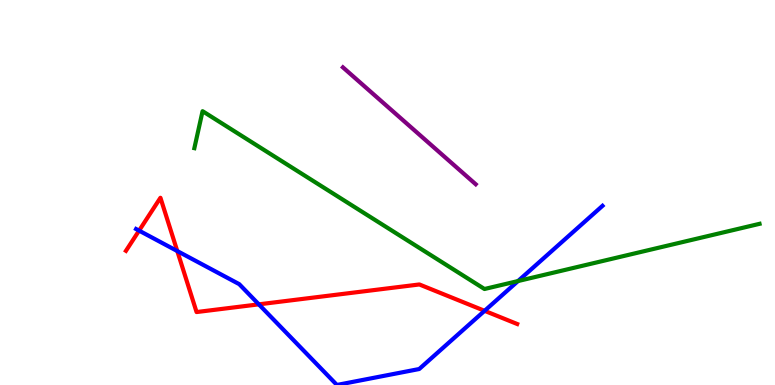[{'lines': ['blue', 'red'], 'intersections': [{'x': 1.79, 'y': 4.01}, {'x': 2.29, 'y': 3.48}, {'x': 3.34, 'y': 2.09}, {'x': 6.25, 'y': 1.93}]}, {'lines': ['green', 'red'], 'intersections': []}, {'lines': ['purple', 'red'], 'intersections': []}, {'lines': ['blue', 'green'], 'intersections': [{'x': 6.68, 'y': 2.7}]}, {'lines': ['blue', 'purple'], 'intersections': []}, {'lines': ['green', 'purple'], 'intersections': []}]